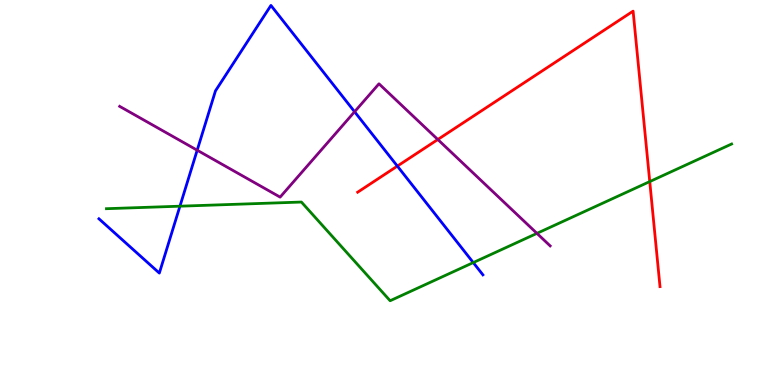[{'lines': ['blue', 'red'], 'intersections': [{'x': 5.13, 'y': 5.69}]}, {'lines': ['green', 'red'], 'intersections': [{'x': 8.38, 'y': 5.28}]}, {'lines': ['purple', 'red'], 'intersections': [{'x': 5.65, 'y': 6.38}]}, {'lines': ['blue', 'green'], 'intersections': [{'x': 2.32, 'y': 4.64}, {'x': 6.11, 'y': 3.18}]}, {'lines': ['blue', 'purple'], 'intersections': [{'x': 2.54, 'y': 6.1}, {'x': 4.58, 'y': 7.1}]}, {'lines': ['green', 'purple'], 'intersections': [{'x': 6.93, 'y': 3.94}]}]